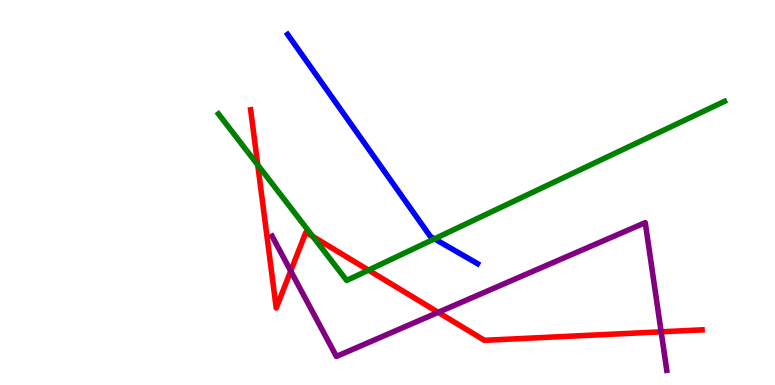[{'lines': ['blue', 'red'], 'intersections': []}, {'lines': ['green', 'red'], 'intersections': [{'x': 3.33, 'y': 5.72}, {'x': 4.04, 'y': 3.86}, {'x': 4.75, 'y': 2.98}]}, {'lines': ['purple', 'red'], 'intersections': [{'x': 3.75, 'y': 2.96}, {'x': 5.65, 'y': 1.89}, {'x': 8.53, 'y': 1.38}]}, {'lines': ['blue', 'green'], 'intersections': [{'x': 5.61, 'y': 3.8}]}, {'lines': ['blue', 'purple'], 'intersections': []}, {'lines': ['green', 'purple'], 'intersections': []}]